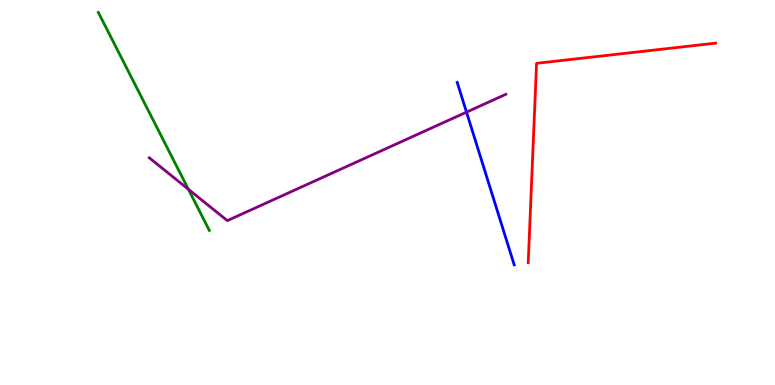[{'lines': ['blue', 'red'], 'intersections': []}, {'lines': ['green', 'red'], 'intersections': []}, {'lines': ['purple', 'red'], 'intersections': []}, {'lines': ['blue', 'green'], 'intersections': []}, {'lines': ['blue', 'purple'], 'intersections': [{'x': 6.02, 'y': 7.09}]}, {'lines': ['green', 'purple'], 'intersections': [{'x': 2.43, 'y': 5.08}]}]